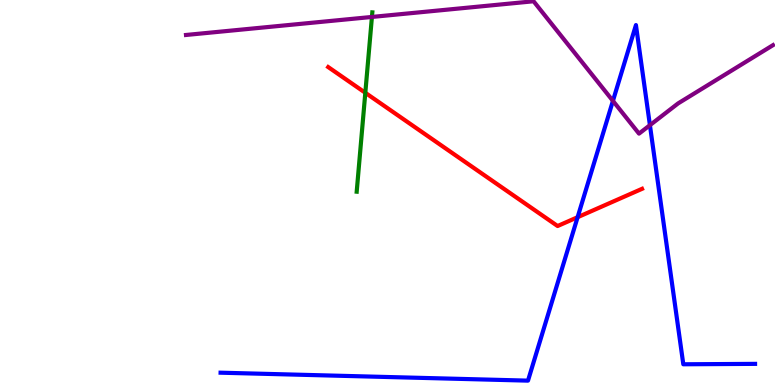[{'lines': ['blue', 'red'], 'intersections': [{'x': 7.45, 'y': 4.36}]}, {'lines': ['green', 'red'], 'intersections': [{'x': 4.71, 'y': 7.59}]}, {'lines': ['purple', 'red'], 'intersections': []}, {'lines': ['blue', 'green'], 'intersections': []}, {'lines': ['blue', 'purple'], 'intersections': [{'x': 7.91, 'y': 7.38}, {'x': 8.39, 'y': 6.75}]}, {'lines': ['green', 'purple'], 'intersections': [{'x': 4.8, 'y': 9.56}]}]